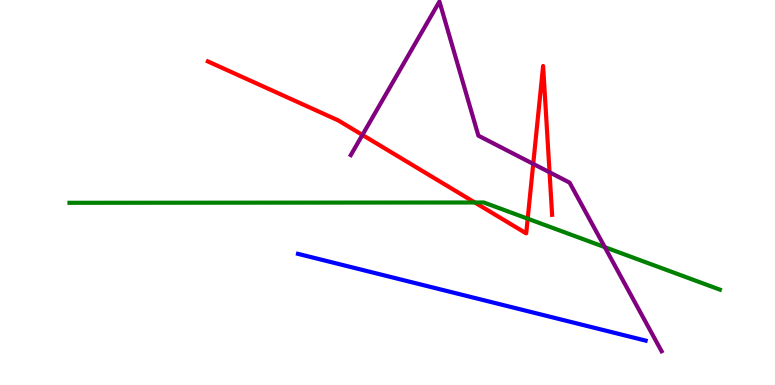[{'lines': ['blue', 'red'], 'intersections': []}, {'lines': ['green', 'red'], 'intersections': [{'x': 6.13, 'y': 4.74}, {'x': 6.81, 'y': 4.32}]}, {'lines': ['purple', 'red'], 'intersections': [{'x': 4.68, 'y': 6.5}, {'x': 6.88, 'y': 5.74}, {'x': 7.09, 'y': 5.52}]}, {'lines': ['blue', 'green'], 'intersections': []}, {'lines': ['blue', 'purple'], 'intersections': []}, {'lines': ['green', 'purple'], 'intersections': [{'x': 7.8, 'y': 3.58}]}]